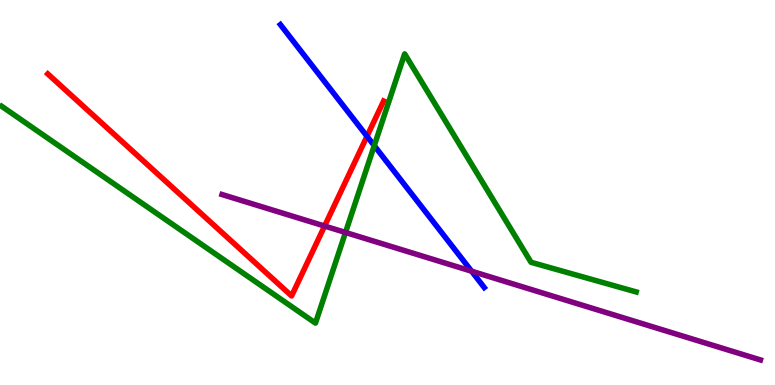[{'lines': ['blue', 'red'], 'intersections': [{'x': 4.74, 'y': 6.46}]}, {'lines': ['green', 'red'], 'intersections': []}, {'lines': ['purple', 'red'], 'intersections': [{'x': 4.19, 'y': 4.13}]}, {'lines': ['blue', 'green'], 'intersections': [{'x': 4.83, 'y': 6.22}]}, {'lines': ['blue', 'purple'], 'intersections': [{'x': 6.09, 'y': 2.96}]}, {'lines': ['green', 'purple'], 'intersections': [{'x': 4.46, 'y': 3.96}]}]